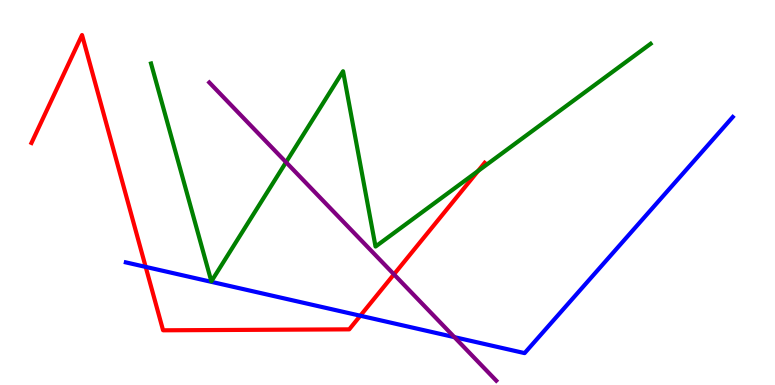[{'lines': ['blue', 'red'], 'intersections': [{'x': 1.88, 'y': 3.07}, {'x': 4.65, 'y': 1.8}]}, {'lines': ['green', 'red'], 'intersections': [{'x': 6.17, 'y': 5.56}]}, {'lines': ['purple', 'red'], 'intersections': [{'x': 5.08, 'y': 2.87}]}, {'lines': ['blue', 'green'], 'intersections': []}, {'lines': ['blue', 'purple'], 'intersections': [{'x': 5.86, 'y': 1.24}]}, {'lines': ['green', 'purple'], 'intersections': [{'x': 3.69, 'y': 5.79}]}]